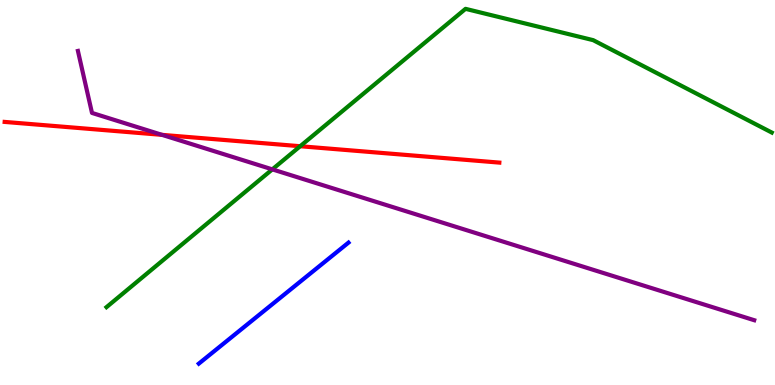[{'lines': ['blue', 'red'], 'intersections': []}, {'lines': ['green', 'red'], 'intersections': [{'x': 3.87, 'y': 6.2}]}, {'lines': ['purple', 'red'], 'intersections': [{'x': 2.09, 'y': 6.5}]}, {'lines': ['blue', 'green'], 'intersections': []}, {'lines': ['blue', 'purple'], 'intersections': []}, {'lines': ['green', 'purple'], 'intersections': [{'x': 3.51, 'y': 5.6}]}]